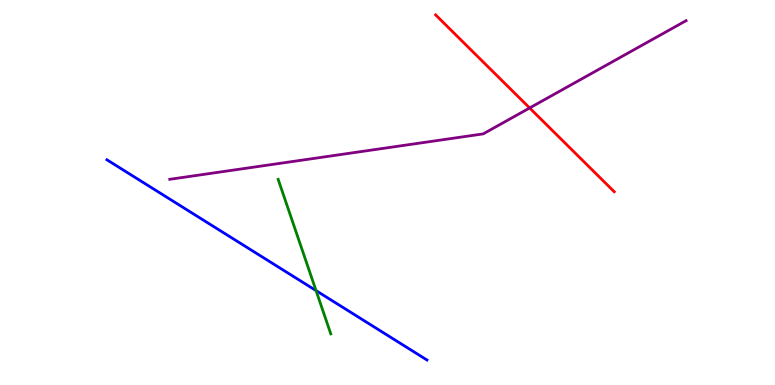[{'lines': ['blue', 'red'], 'intersections': []}, {'lines': ['green', 'red'], 'intersections': []}, {'lines': ['purple', 'red'], 'intersections': [{'x': 6.83, 'y': 7.2}]}, {'lines': ['blue', 'green'], 'intersections': [{'x': 4.08, 'y': 2.45}]}, {'lines': ['blue', 'purple'], 'intersections': []}, {'lines': ['green', 'purple'], 'intersections': []}]